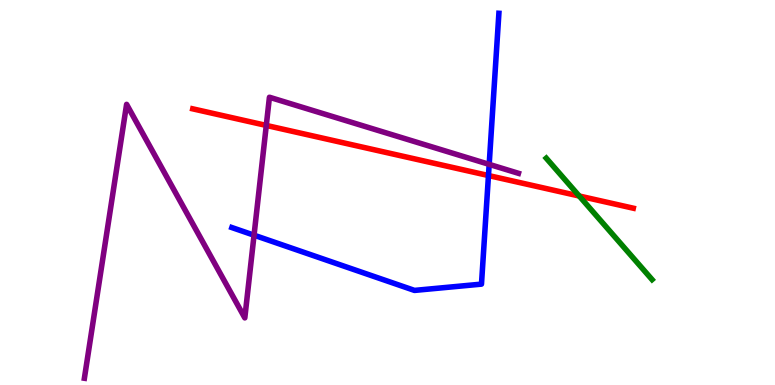[{'lines': ['blue', 'red'], 'intersections': [{'x': 6.3, 'y': 5.44}]}, {'lines': ['green', 'red'], 'intersections': [{'x': 7.47, 'y': 4.91}]}, {'lines': ['purple', 'red'], 'intersections': [{'x': 3.44, 'y': 6.74}]}, {'lines': ['blue', 'green'], 'intersections': []}, {'lines': ['blue', 'purple'], 'intersections': [{'x': 3.28, 'y': 3.89}, {'x': 6.31, 'y': 5.73}]}, {'lines': ['green', 'purple'], 'intersections': []}]